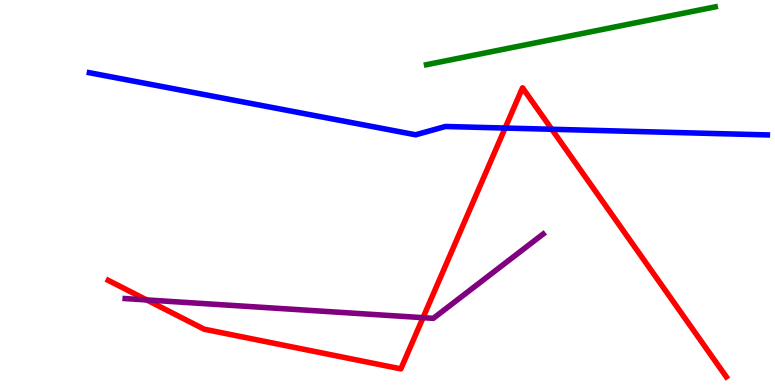[{'lines': ['blue', 'red'], 'intersections': [{'x': 6.52, 'y': 6.67}, {'x': 7.12, 'y': 6.64}]}, {'lines': ['green', 'red'], 'intersections': []}, {'lines': ['purple', 'red'], 'intersections': [{'x': 1.89, 'y': 2.21}, {'x': 5.46, 'y': 1.75}]}, {'lines': ['blue', 'green'], 'intersections': []}, {'lines': ['blue', 'purple'], 'intersections': []}, {'lines': ['green', 'purple'], 'intersections': []}]